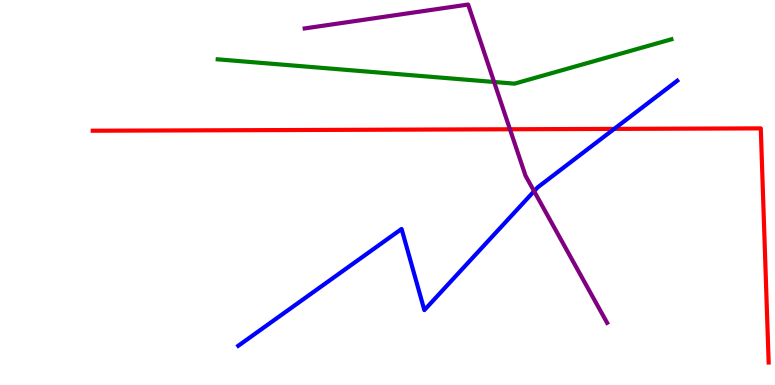[{'lines': ['blue', 'red'], 'intersections': [{'x': 7.93, 'y': 6.65}]}, {'lines': ['green', 'red'], 'intersections': []}, {'lines': ['purple', 'red'], 'intersections': [{'x': 6.58, 'y': 6.64}]}, {'lines': ['blue', 'green'], 'intersections': []}, {'lines': ['blue', 'purple'], 'intersections': [{'x': 6.89, 'y': 5.03}]}, {'lines': ['green', 'purple'], 'intersections': [{'x': 6.38, 'y': 7.87}]}]